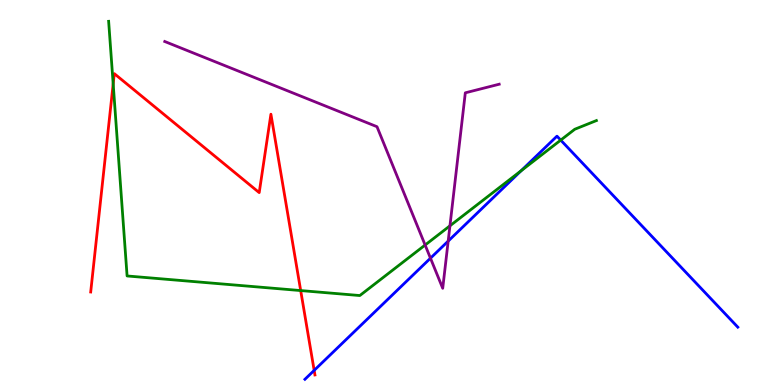[{'lines': ['blue', 'red'], 'intersections': [{'x': 4.05, 'y': 0.38}]}, {'lines': ['green', 'red'], 'intersections': [{'x': 1.46, 'y': 7.82}, {'x': 3.88, 'y': 2.45}]}, {'lines': ['purple', 'red'], 'intersections': []}, {'lines': ['blue', 'green'], 'intersections': [{'x': 6.72, 'y': 5.56}, {'x': 7.24, 'y': 6.36}]}, {'lines': ['blue', 'purple'], 'intersections': [{'x': 5.55, 'y': 3.29}, {'x': 5.78, 'y': 3.74}]}, {'lines': ['green', 'purple'], 'intersections': [{'x': 5.49, 'y': 3.64}, {'x': 5.81, 'y': 4.13}]}]